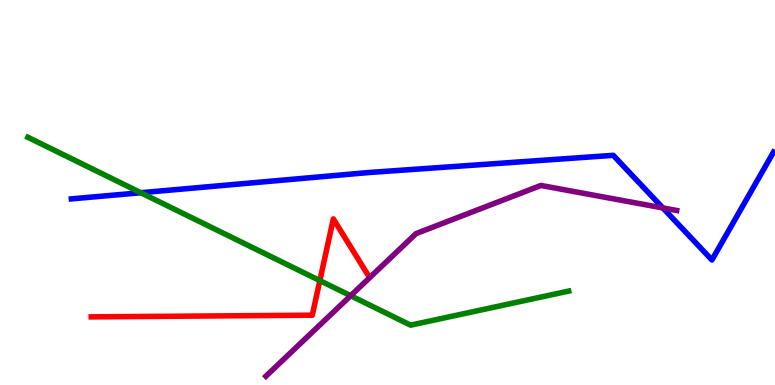[{'lines': ['blue', 'red'], 'intersections': []}, {'lines': ['green', 'red'], 'intersections': [{'x': 4.13, 'y': 2.71}]}, {'lines': ['purple', 'red'], 'intersections': []}, {'lines': ['blue', 'green'], 'intersections': [{'x': 1.82, 'y': 4.99}]}, {'lines': ['blue', 'purple'], 'intersections': [{'x': 8.55, 'y': 4.6}]}, {'lines': ['green', 'purple'], 'intersections': [{'x': 4.52, 'y': 2.32}]}]